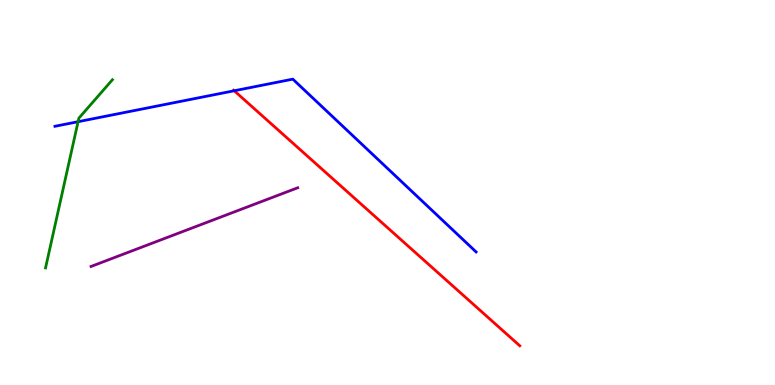[{'lines': ['blue', 'red'], 'intersections': [{'x': 3.02, 'y': 7.64}]}, {'lines': ['green', 'red'], 'intersections': []}, {'lines': ['purple', 'red'], 'intersections': []}, {'lines': ['blue', 'green'], 'intersections': [{'x': 1.01, 'y': 6.84}]}, {'lines': ['blue', 'purple'], 'intersections': []}, {'lines': ['green', 'purple'], 'intersections': []}]